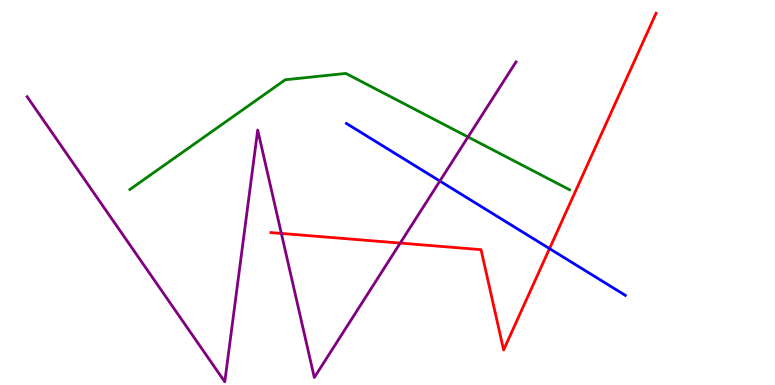[{'lines': ['blue', 'red'], 'intersections': [{'x': 7.09, 'y': 3.54}]}, {'lines': ['green', 'red'], 'intersections': []}, {'lines': ['purple', 'red'], 'intersections': [{'x': 3.63, 'y': 3.94}, {'x': 5.16, 'y': 3.69}]}, {'lines': ['blue', 'green'], 'intersections': []}, {'lines': ['blue', 'purple'], 'intersections': [{'x': 5.68, 'y': 5.3}]}, {'lines': ['green', 'purple'], 'intersections': [{'x': 6.04, 'y': 6.44}]}]